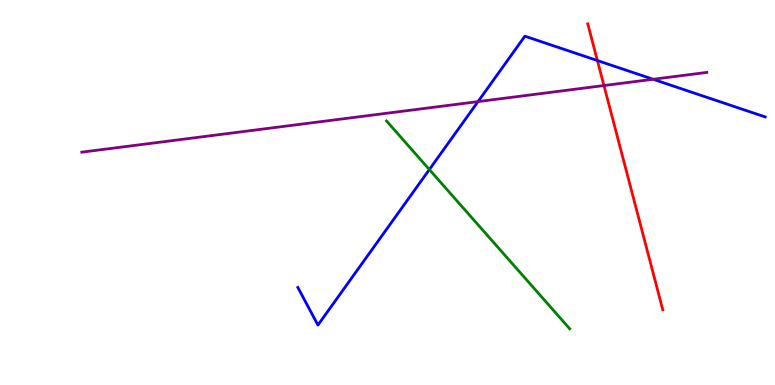[{'lines': ['blue', 'red'], 'intersections': [{'x': 7.71, 'y': 8.43}]}, {'lines': ['green', 'red'], 'intersections': []}, {'lines': ['purple', 'red'], 'intersections': [{'x': 7.79, 'y': 7.78}]}, {'lines': ['blue', 'green'], 'intersections': [{'x': 5.54, 'y': 5.6}]}, {'lines': ['blue', 'purple'], 'intersections': [{'x': 6.17, 'y': 7.36}, {'x': 8.43, 'y': 7.94}]}, {'lines': ['green', 'purple'], 'intersections': []}]